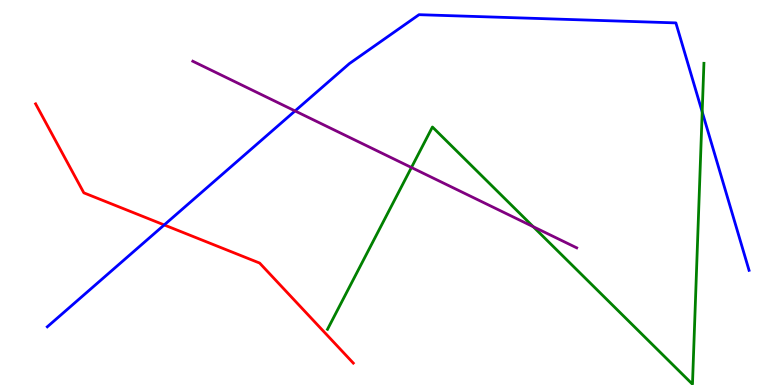[{'lines': ['blue', 'red'], 'intersections': [{'x': 2.12, 'y': 4.16}]}, {'lines': ['green', 'red'], 'intersections': []}, {'lines': ['purple', 'red'], 'intersections': []}, {'lines': ['blue', 'green'], 'intersections': [{'x': 9.06, 'y': 7.09}]}, {'lines': ['blue', 'purple'], 'intersections': [{'x': 3.81, 'y': 7.12}]}, {'lines': ['green', 'purple'], 'intersections': [{'x': 5.31, 'y': 5.65}, {'x': 6.88, 'y': 4.11}]}]